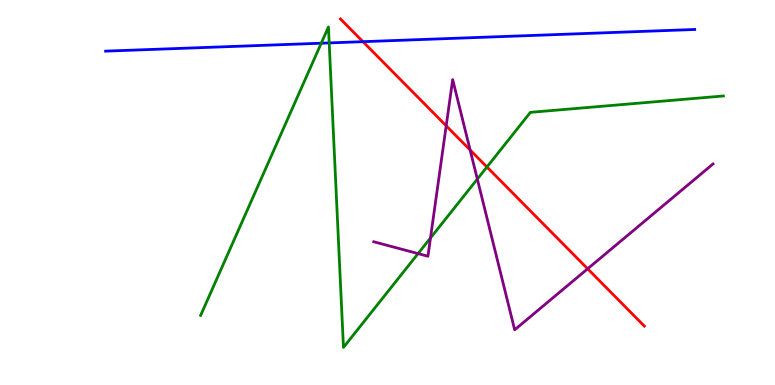[{'lines': ['blue', 'red'], 'intersections': [{'x': 4.68, 'y': 8.92}]}, {'lines': ['green', 'red'], 'intersections': [{'x': 6.28, 'y': 5.66}]}, {'lines': ['purple', 'red'], 'intersections': [{'x': 5.76, 'y': 6.73}, {'x': 6.07, 'y': 6.1}, {'x': 7.58, 'y': 3.02}]}, {'lines': ['blue', 'green'], 'intersections': [{'x': 4.15, 'y': 8.88}, {'x': 4.25, 'y': 8.89}]}, {'lines': ['blue', 'purple'], 'intersections': []}, {'lines': ['green', 'purple'], 'intersections': [{'x': 5.39, 'y': 3.41}, {'x': 5.55, 'y': 3.82}, {'x': 6.16, 'y': 5.35}]}]